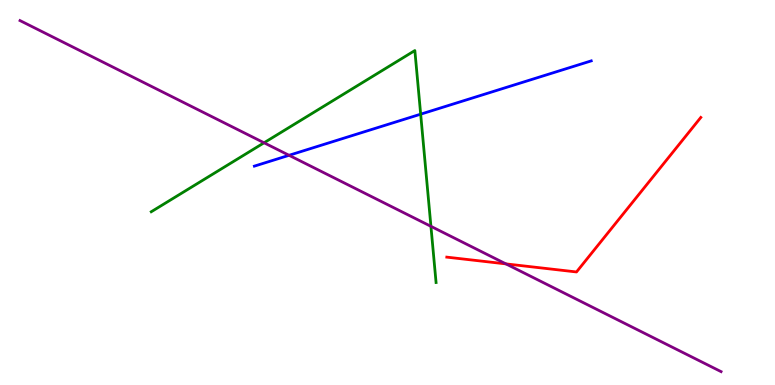[{'lines': ['blue', 'red'], 'intersections': []}, {'lines': ['green', 'red'], 'intersections': []}, {'lines': ['purple', 'red'], 'intersections': [{'x': 6.53, 'y': 3.15}]}, {'lines': ['blue', 'green'], 'intersections': [{'x': 5.43, 'y': 7.03}]}, {'lines': ['blue', 'purple'], 'intersections': [{'x': 3.73, 'y': 5.97}]}, {'lines': ['green', 'purple'], 'intersections': [{'x': 3.41, 'y': 6.29}, {'x': 5.56, 'y': 4.12}]}]